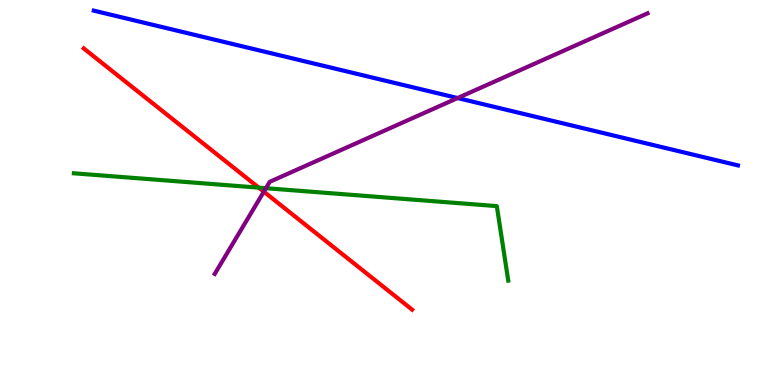[{'lines': ['blue', 'red'], 'intersections': []}, {'lines': ['green', 'red'], 'intersections': [{'x': 3.34, 'y': 5.13}]}, {'lines': ['purple', 'red'], 'intersections': [{'x': 3.4, 'y': 5.02}]}, {'lines': ['blue', 'green'], 'intersections': []}, {'lines': ['blue', 'purple'], 'intersections': [{'x': 5.9, 'y': 7.45}]}, {'lines': ['green', 'purple'], 'intersections': [{'x': 3.43, 'y': 5.11}]}]